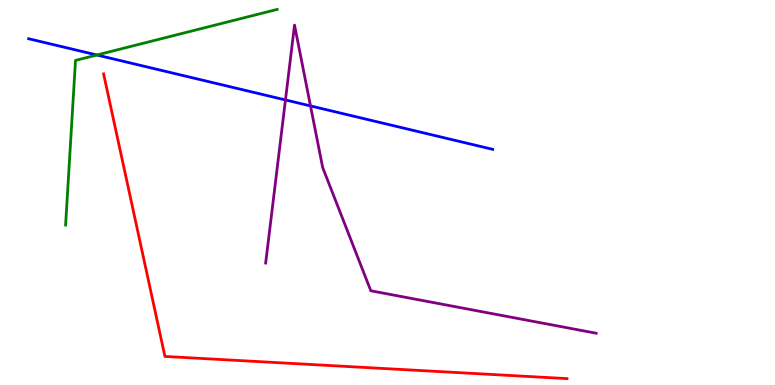[{'lines': ['blue', 'red'], 'intersections': []}, {'lines': ['green', 'red'], 'intersections': []}, {'lines': ['purple', 'red'], 'intersections': []}, {'lines': ['blue', 'green'], 'intersections': [{'x': 1.25, 'y': 8.57}]}, {'lines': ['blue', 'purple'], 'intersections': [{'x': 3.68, 'y': 7.4}, {'x': 4.01, 'y': 7.25}]}, {'lines': ['green', 'purple'], 'intersections': []}]